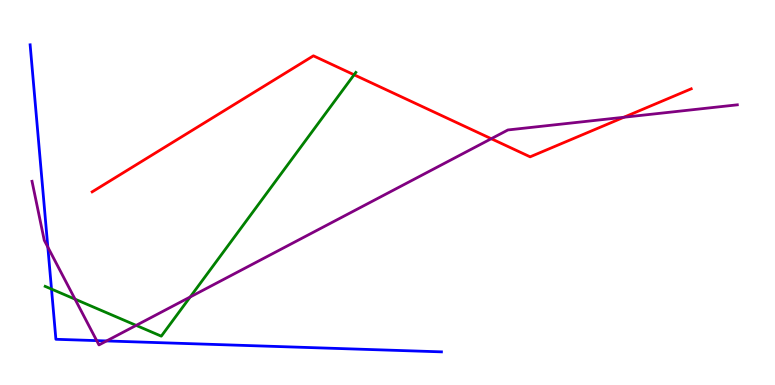[{'lines': ['blue', 'red'], 'intersections': []}, {'lines': ['green', 'red'], 'intersections': [{'x': 4.57, 'y': 8.06}]}, {'lines': ['purple', 'red'], 'intersections': [{'x': 6.34, 'y': 6.4}, {'x': 8.05, 'y': 6.95}]}, {'lines': ['blue', 'green'], 'intersections': [{'x': 0.665, 'y': 2.49}]}, {'lines': ['blue', 'purple'], 'intersections': [{'x': 0.617, 'y': 3.58}, {'x': 1.25, 'y': 1.15}, {'x': 1.37, 'y': 1.14}]}, {'lines': ['green', 'purple'], 'intersections': [{'x': 0.968, 'y': 2.23}, {'x': 1.76, 'y': 1.55}, {'x': 2.45, 'y': 2.29}]}]